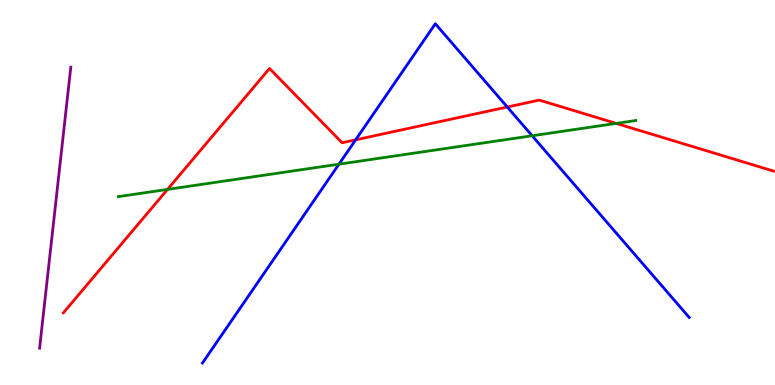[{'lines': ['blue', 'red'], 'intersections': [{'x': 4.59, 'y': 6.37}, {'x': 6.55, 'y': 7.22}]}, {'lines': ['green', 'red'], 'intersections': [{'x': 2.16, 'y': 5.08}, {'x': 7.95, 'y': 6.79}]}, {'lines': ['purple', 'red'], 'intersections': []}, {'lines': ['blue', 'green'], 'intersections': [{'x': 4.37, 'y': 5.74}, {'x': 6.87, 'y': 6.47}]}, {'lines': ['blue', 'purple'], 'intersections': []}, {'lines': ['green', 'purple'], 'intersections': []}]